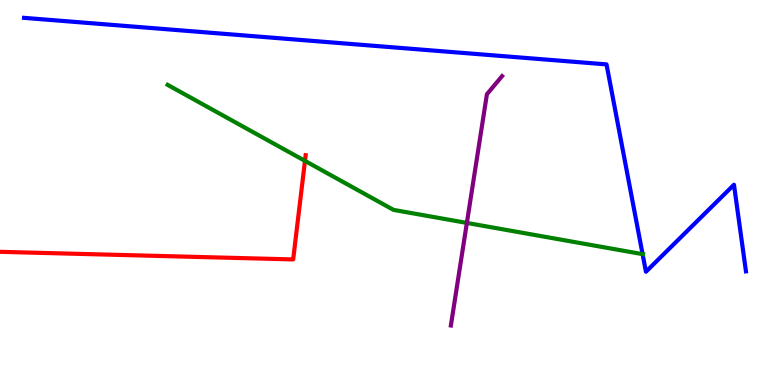[{'lines': ['blue', 'red'], 'intersections': []}, {'lines': ['green', 'red'], 'intersections': [{'x': 3.94, 'y': 5.82}]}, {'lines': ['purple', 'red'], 'intersections': []}, {'lines': ['blue', 'green'], 'intersections': [{'x': 8.29, 'y': 3.4}]}, {'lines': ['blue', 'purple'], 'intersections': []}, {'lines': ['green', 'purple'], 'intersections': [{'x': 6.02, 'y': 4.21}]}]